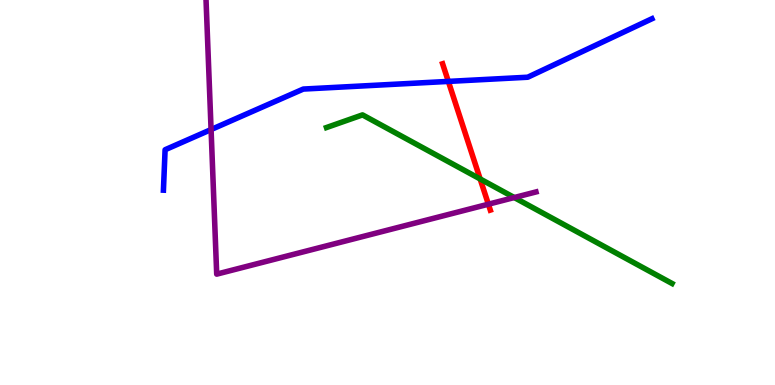[{'lines': ['blue', 'red'], 'intersections': [{'x': 5.79, 'y': 7.89}]}, {'lines': ['green', 'red'], 'intersections': [{'x': 6.2, 'y': 5.35}]}, {'lines': ['purple', 'red'], 'intersections': [{'x': 6.3, 'y': 4.7}]}, {'lines': ['blue', 'green'], 'intersections': []}, {'lines': ['blue', 'purple'], 'intersections': [{'x': 2.72, 'y': 6.63}]}, {'lines': ['green', 'purple'], 'intersections': [{'x': 6.64, 'y': 4.87}]}]